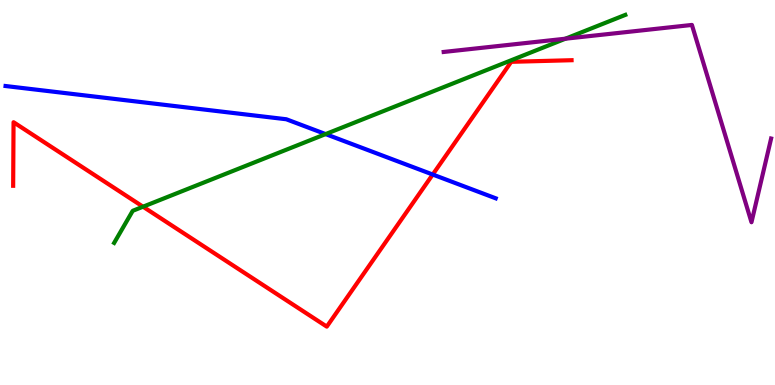[{'lines': ['blue', 'red'], 'intersections': [{'x': 5.58, 'y': 5.47}]}, {'lines': ['green', 'red'], 'intersections': [{'x': 1.85, 'y': 4.63}]}, {'lines': ['purple', 'red'], 'intersections': []}, {'lines': ['blue', 'green'], 'intersections': [{'x': 4.2, 'y': 6.52}]}, {'lines': ['blue', 'purple'], 'intersections': []}, {'lines': ['green', 'purple'], 'intersections': [{'x': 7.3, 'y': 8.99}]}]